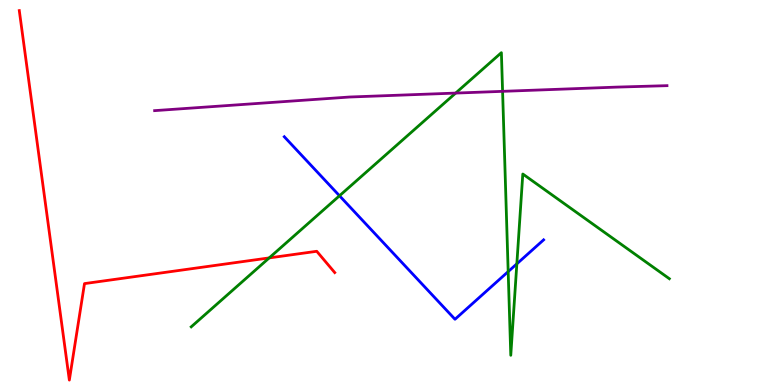[{'lines': ['blue', 'red'], 'intersections': []}, {'lines': ['green', 'red'], 'intersections': [{'x': 3.47, 'y': 3.3}]}, {'lines': ['purple', 'red'], 'intersections': []}, {'lines': ['blue', 'green'], 'intersections': [{'x': 4.38, 'y': 4.92}, {'x': 6.56, 'y': 2.95}, {'x': 6.67, 'y': 3.15}]}, {'lines': ['blue', 'purple'], 'intersections': []}, {'lines': ['green', 'purple'], 'intersections': [{'x': 5.88, 'y': 7.58}, {'x': 6.48, 'y': 7.63}]}]